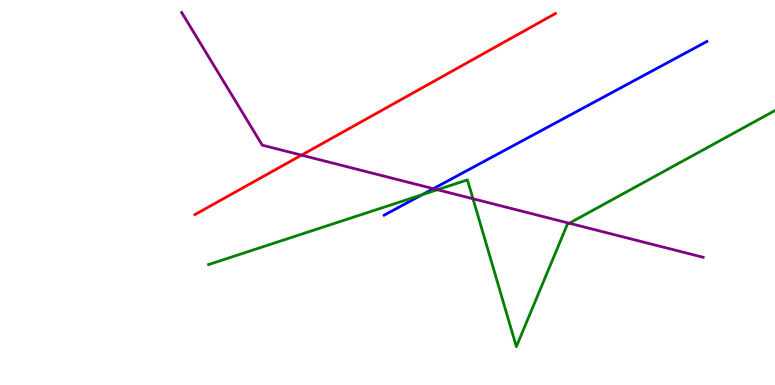[{'lines': ['blue', 'red'], 'intersections': []}, {'lines': ['green', 'red'], 'intersections': []}, {'lines': ['purple', 'red'], 'intersections': [{'x': 3.89, 'y': 5.97}]}, {'lines': ['blue', 'green'], 'intersections': [{'x': 5.45, 'y': 4.94}]}, {'lines': ['blue', 'purple'], 'intersections': [{'x': 5.59, 'y': 5.1}]}, {'lines': ['green', 'purple'], 'intersections': [{'x': 5.64, 'y': 5.07}, {'x': 6.1, 'y': 4.84}, {'x': 7.35, 'y': 4.2}]}]